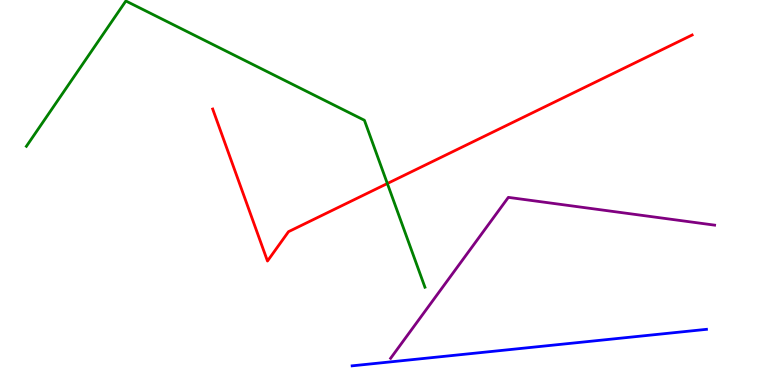[{'lines': ['blue', 'red'], 'intersections': []}, {'lines': ['green', 'red'], 'intersections': [{'x': 5.0, 'y': 5.23}]}, {'lines': ['purple', 'red'], 'intersections': []}, {'lines': ['blue', 'green'], 'intersections': []}, {'lines': ['blue', 'purple'], 'intersections': []}, {'lines': ['green', 'purple'], 'intersections': []}]